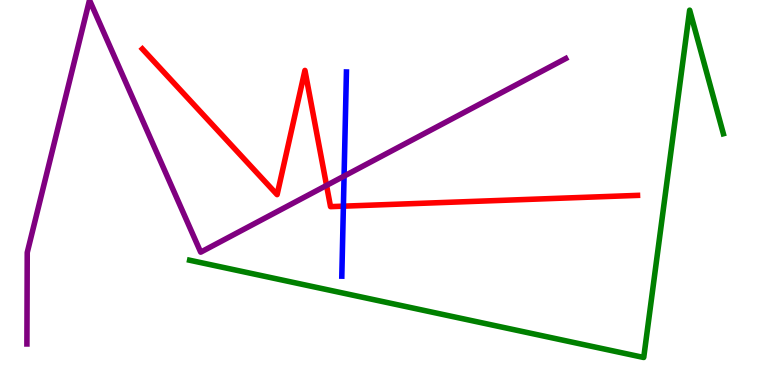[{'lines': ['blue', 'red'], 'intersections': [{'x': 4.43, 'y': 4.64}]}, {'lines': ['green', 'red'], 'intersections': []}, {'lines': ['purple', 'red'], 'intersections': [{'x': 4.21, 'y': 5.18}]}, {'lines': ['blue', 'green'], 'intersections': []}, {'lines': ['blue', 'purple'], 'intersections': [{'x': 4.44, 'y': 5.43}]}, {'lines': ['green', 'purple'], 'intersections': []}]